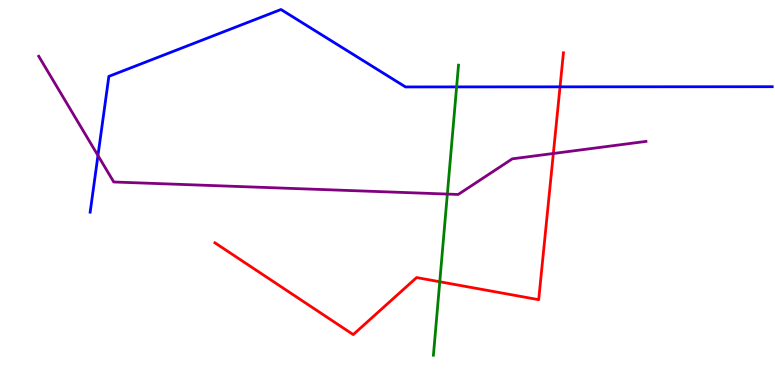[{'lines': ['blue', 'red'], 'intersections': [{'x': 7.23, 'y': 7.74}]}, {'lines': ['green', 'red'], 'intersections': [{'x': 5.67, 'y': 2.68}]}, {'lines': ['purple', 'red'], 'intersections': [{'x': 7.14, 'y': 6.01}]}, {'lines': ['blue', 'green'], 'intersections': [{'x': 5.89, 'y': 7.74}]}, {'lines': ['blue', 'purple'], 'intersections': [{'x': 1.26, 'y': 5.96}]}, {'lines': ['green', 'purple'], 'intersections': [{'x': 5.77, 'y': 4.96}]}]